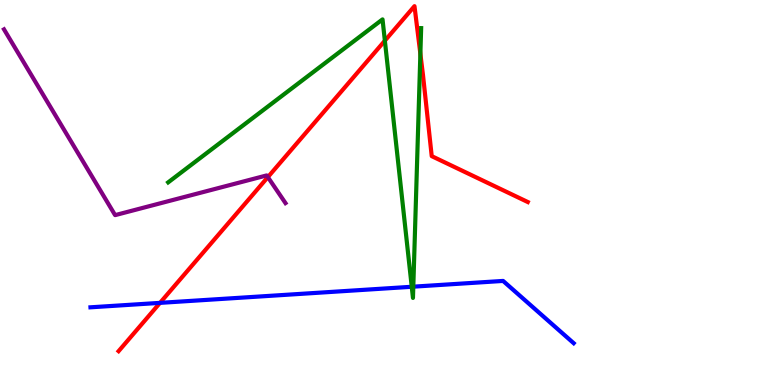[{'lines': ['blue', 'red'], 'intersections': [{'x': 2.06, 'y': 2.13}]}, {'lines': ['green', 'red'], 'intersections': [{'x': 4.97, 'y': 8.94}, {'x': 5.42, 'y': 8.6}]}, {'lines': ['purple', 'red'], 'intersections': [{'x': 3.46, 'y': 5.4}]}, {'lines': ['blue', 'green'], 'intersections': [{'x': 5.31, 'y': 2.55}, {'x': 5.33, 'y': 2.55}]}, {'lines': ['blue', 'purple'], 'intersections': []}, {'lines': ['green', 'purple'], 'intersections': []}]